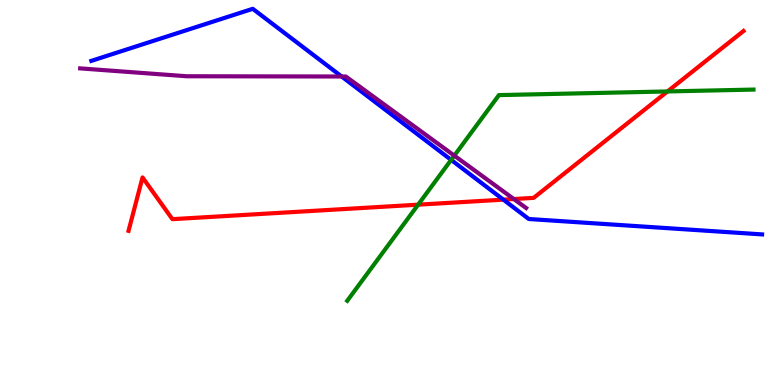[{'lines': ['blue', 'red'], 'intersections': [{'x': 6.49, 'y': 4.81}]}, {'lines': ['green', 'red'], 'intersections': [{'x': 5.4, 'y': 4.68}, {'x': 8.61, 'y': 7.62}]}, {'lines': ['purple', 'red'], 'intersections': [{'x': 6.63, 'y': 4.83}]}, {'lines': ['blue', 'green'], 'intersections': [{'x': 5.82, 'y': 5.85}]}, {'lines': ['blue', 'purple'], 'intersections': [{'x': 4.41, 'y': 8.01}]}, {'lines': ['green', 'purple'], 'intersections': [{'x': 5.86, 'y': 5.96}]}]